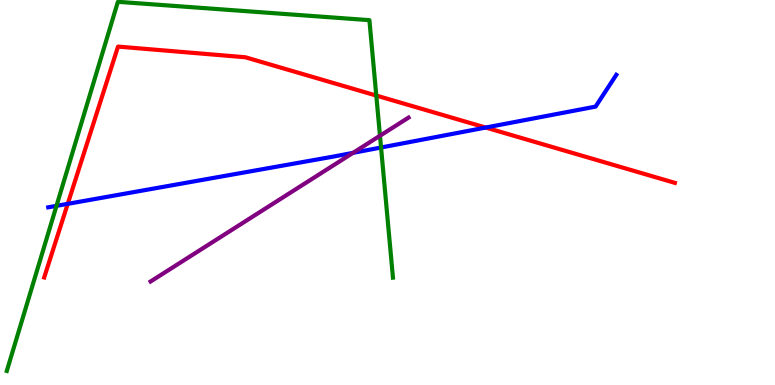[{'lines': ['blue', 'red'], 'intersections': [{'x': 0.874, 'y': 4.71}, {'x': 6.27, 'y': 6.69}]}, {'lines': ['green', 'red'], 'intersections': [{'x': 4.86, 'y': 7.52}]}, {'lines': ['purple', 'red'], 'intersections': []}, {'lines': ['blue', 'green'], 'intersections': [{'x': 0.729, 'y': 4.65}, {'x': 4.92, 'y': 6.17}]}, {'lines': ['blue', 'purple'], 'intersections': [{'x': 4.56, 'y': 6.03}]}, {'lines': ['green', 'purple'], 'intersections': [{'x': 4.9, 'y': 6.47}]}]